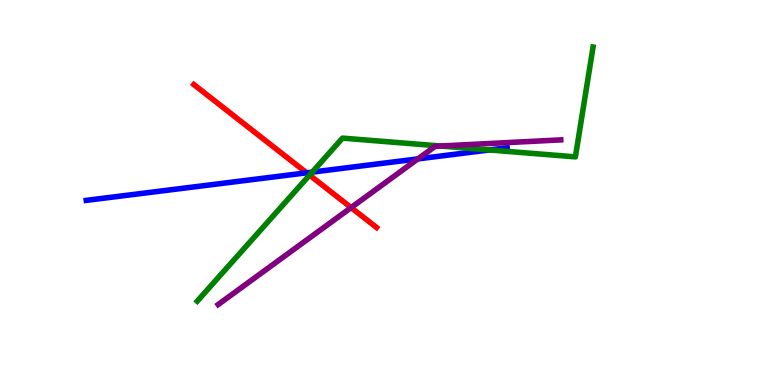[{'lines': ['blue', 'red'], 'intersections': [{'x': 3.96, 'y': 5.51}]}, {'lines': ['green', 'red'], 'intersections': [{'x': 3.99, 'y': 5.45}]}, {'lines': ['purple', 'red'], 'intersections': [{'x': 4.53, 'y': 4.61}]}, {'lines': ['blue', 'green'], 'intersections': [{'x': 4.03, 'y': 5.53}, {'x': 6.31, 'y': 6.11}]}, {'lines': ['blue', 'purple'], 'intersections': [{'x': 5.39, 'y': 5.87}]}, {'lines': ['green', 'purple'], 'intersections': [{'x': 5.68, 'y': 6.21}]}]